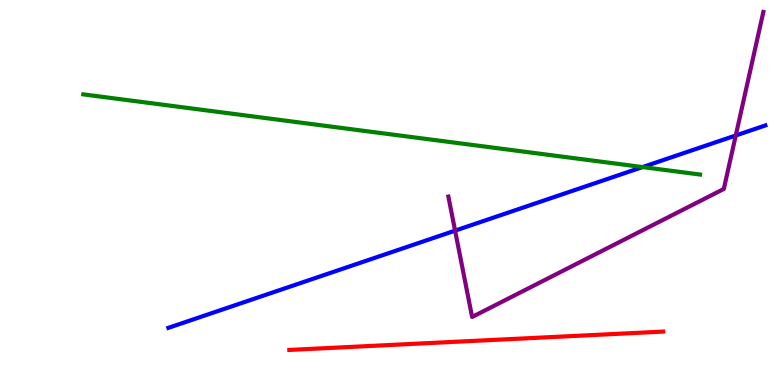[{'lines': ['blue', 'red'], 'intersections': []}, {'lines': ['green', 'red'], 'intersections': []}, {'lines': ['purple', 'red'], 'intersections': []}, {'lines': ['blue', 'green'], 'intersections': [{'x': 8.29, 'y': 5.66}]}, {'lines': ['blue', 'purple'], 'intersections': [{'x': 5.87, 'y': 4.01}, {'x': 9.49, 'y': 6.48}]}, {'lines': ['green', 'purple'], 'intersections': []}]